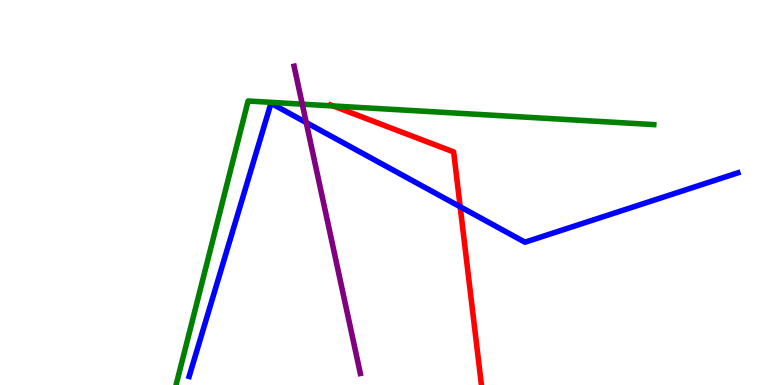[{'lines': ['blue', 'red'], 'intersections': [{'x': 5.94, 'y': 4.63}]}, {'lines': ['green', 'red'], 'intersections': [{'x': 4.3, 'y': 7.25}]}, {'lines': ['purple', 'red'], 'intersections': []}, {'lines': ['blue', 'green'], 'intersections': []}, {'lines': ['blue', 'purple'], 'intersections': [{'x': 3.95, 'y': 6.82}]}, {'lines': ['green', 'purple'], 'intersections': [{'x': 3.9, 'y': 7.29}]}]